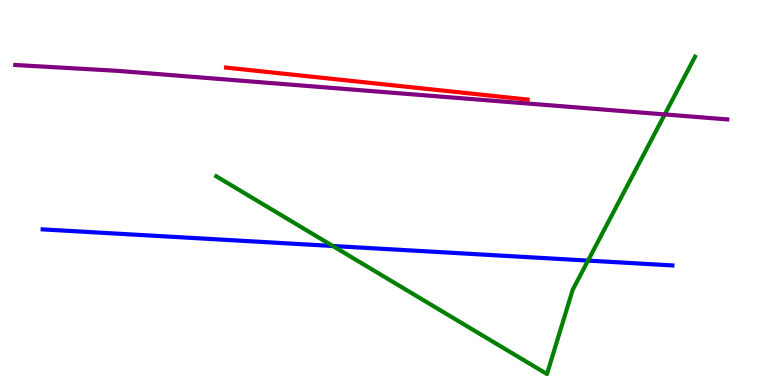[{'lines': ['blue', 'red'], 'intersections': []}, {'lines': ['green', 'red'], 'intersections': []}, {'lines': ['purple', 'red'], 'intersections': []}, {'lines': ['blue', 'green'], 'intersections': [{'x': 4.29, 'y': 3.61}, {'x': 7.59, 'y': 3.23}]}, {'lines': ['blue', 'purple'], 'intersections': []}, {'lines': ['green', 'purple'], 'intersections': [{'x': 8.58, 'y': 7.03}]}]